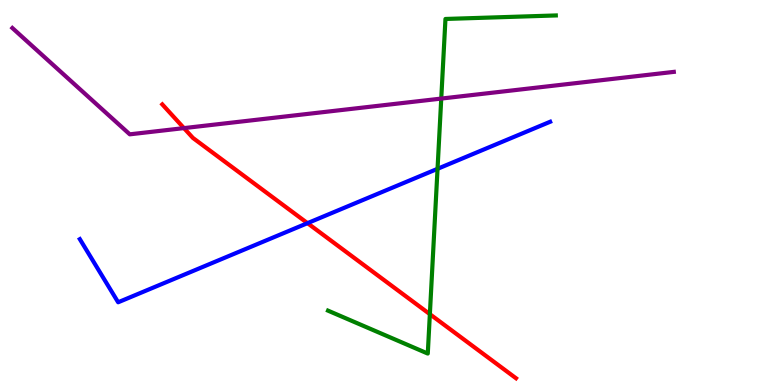[{'lines': ['blue', 'red'], 'intersections': [{'x': 3.97, 'y': 4.2}]}, {'lines': ['green', 'red'], 'intersections': [{'x': 5.55, 'y': 1.84}]}, {'lines': ['purple', 'red'], 'intersections': [{'x': 2.37, 'y': 6.67}]}, {'lines': ['blue', 'green'], 'intersections': [{'x': 5.65, 'y': 5.62}]}, {'lines': ['blue', 'purple'], 'intersections': []}, {'lines': ['green', 'purple'], 'intersections': [{'x': 5.69, 'y': 7.44}]}]